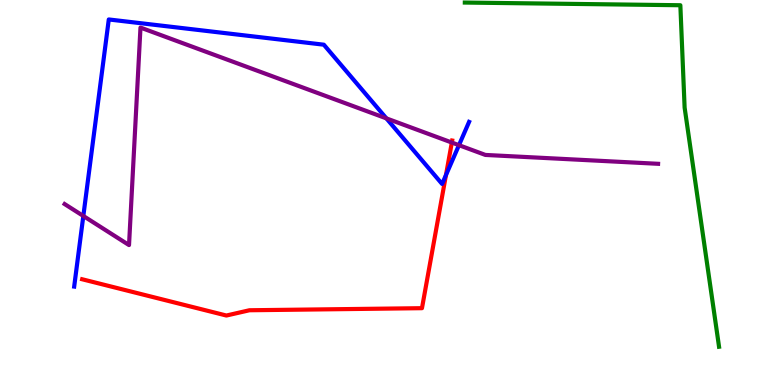[{'lines': ['blue', 'red'], 'intersections': [{'x': 5.75, 'y': 5.45}]}, {'lines': ['green', 'red'], 'intersections': []}, {'lines': ['purple', 'red'], 'intersections': [{'x': 5.83, 'y': 6.3}]}, {'lines': ['blue', 'green'], 'intersections': []}, {'lines': ['blue', 'purple'], 'intersections': [{'x': 1.08, 'y': 4.39}, {'x': 4.99, 'y': 6.93}, {'x': 5.92, 'y': 6.23}]}, {'lines': ['green', 'purple'], 'intersections': []}]